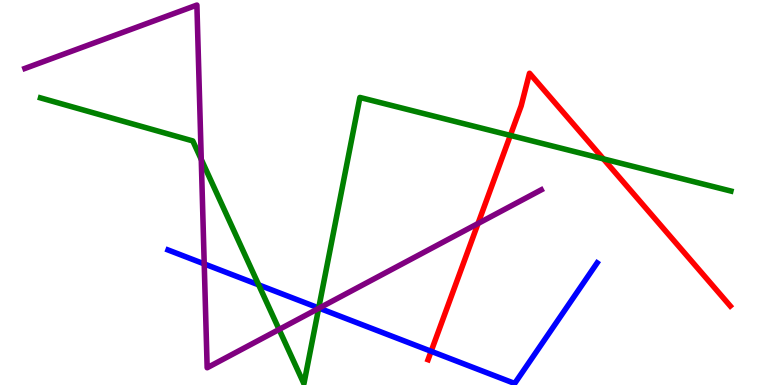[{'lines': ['blue', 'red'], 'intersections': [{'x': 5.56, 'y': 0.876}]}, {'lines': ['green', 'red'], 'intersections': [{'x': 6.59, 'y': 6.48}, {'x': 7.79, 'y': 5.87}]}, {'lines': ['purple', 'red'], 'intersections': [{'x': 6.17, 'y': 4.19}]}, {'lines': ['blue', 'green'], 'intersections': [{'x': 3.34, 'y': 2.6}, {'x': 4.11, 'y': 2.0}]}, {'lines': ['blue', 'purple'], 'intersections': [{'x': 2.64, 'y': 3.15}, {'x': 4.12, 'y': 2.0}]}, {'lines': ['green', 'purple'], 'intersections': [{'x': 2.6, 'y': 5.86}, {'x': 3.6, 'y': 1.44}, {'x': 4.11, 'y': 1.99}]}]